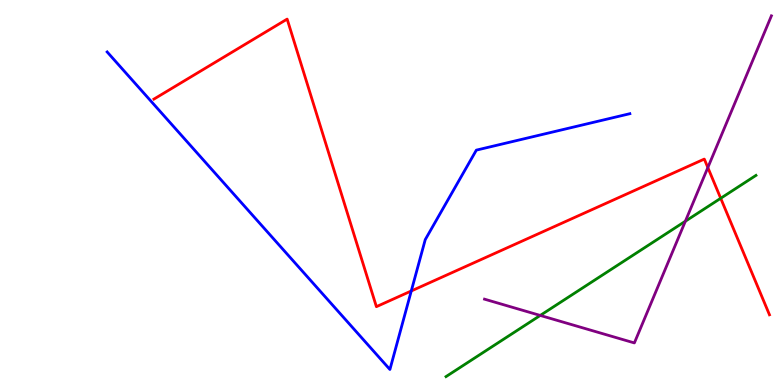[{'lines': ['blue', 'red'], 'intersections': [{'x': 5.31, 'y': 2.44}]}, {'lines': ['green', 'red'], 'intersections': [{'x': 9.3, 'y': 4.85}]}, {'lines': ['purple', 'red'], 'intersections': [{'x': 9.13, 'y': 5.65}]}, {'lines': ['blue', 'green'], 'intersections': []}, {'lines': ['blue', 'purple'], 'intersections': []}, {'lines': ['green', 'purple'], 'intersections': [{'x': 6.97, 'y': 1.81}, {'x': 8.84, 'y': 4.25}]}]